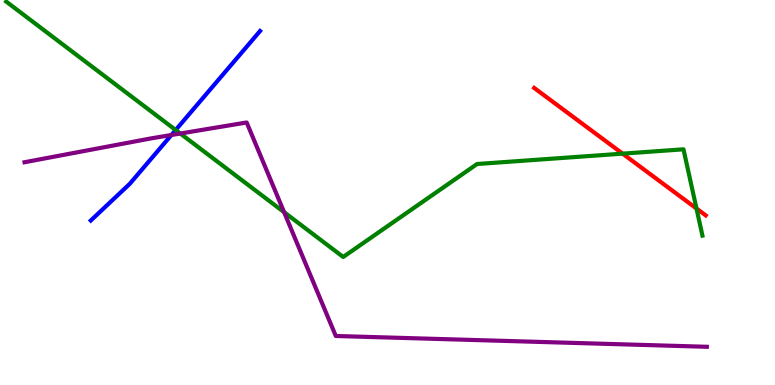[{'lines': ['blue', 'red'], 'intersections': []}, {'lines': ['green', 'red'], 'intersections': [{'x': 8.03, 'y': 6.01}, {'x': 8.99, 'y': 4.58}]}, {'lines': ['purple', 'red'], 'intersections': []}, {'lines': ['blue', 'green'], 'intersections': [{'x': 2.27, 'y': 6.62}]}, {'lines': ['blue', 'purple'], 'intersections': [{'x': 2.21, 'y': 6.49}]}, {'lines': ['green', 'purple'], 'intersections': [{'x': 2.33, 'y': 6.53}, {'x': 3.67, 'y': 4.49}]}]